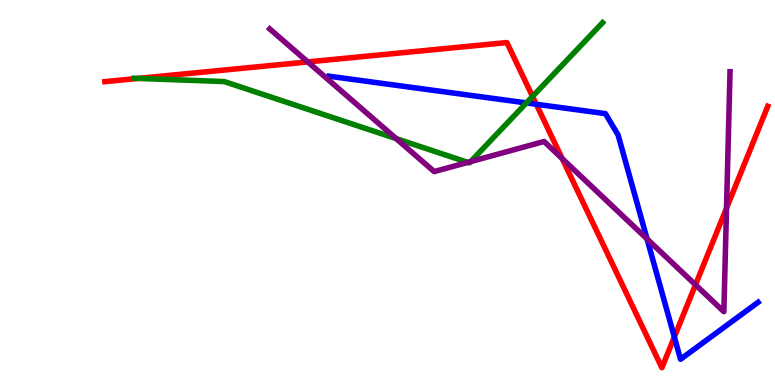[{'lines': ['blue', 'red'], 'intersections': [{'x': 6.92, 'y': 7.29}, {'x': 8.7, 'y': 1.25}]}, {'lines': ['green', 'red'], 'intersections': [{'x': 1.78, 'y': 7.96}, {'x': 6.87, 'y': 7.5}]}, {'lines': ['purple', 'red'], 'intersections': [{'x': 3.97, 'y': 8.39}, {'x': 7.25, 'y': 5.88}, {'x': 8.97, 'y': 2.6}, {'x': 9.37, 'y': 4.59}]}, {'lines': ['blue', 'green'], 'intersections': [{'x': 6.79, 'y': 7.33}]}, {'lines': ['blue', 'purple'], 'intersections': [{'x': 8.35, 'y': 3.79}]}, {'lines': ['green', 'purple'], 'intersections': [{'x': 5.11, 'y': 6.4}, {'x': 6.04, 'y': 5.78}, {'x': 6.07, 'y': 5.8}]}]